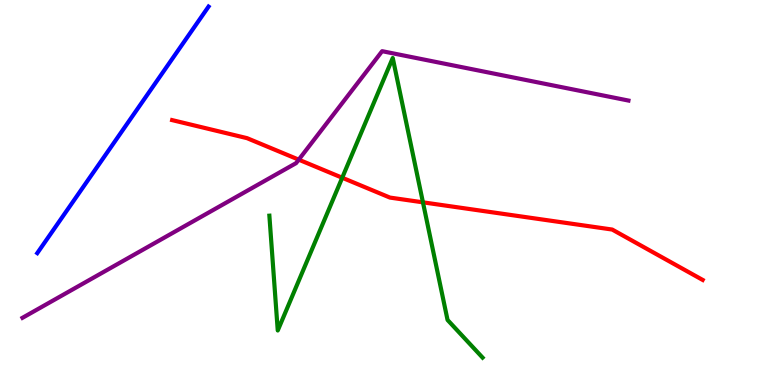[{'lines': ['blue', 'red'], 'intersections': []}, {'lines': ['green', 'red'], 'intersections': [{'x': 4.42, 'y': 5.38}, {'x': 5.46, 'y': 4.74}]}, {'lines': ['purple', 'red'], 'intersections': [{'x': 3.85, 'y': 5.85}]}, {'lines': ['blue', 'green'], 'intersections': []}, {'lines': ['blue', 'purple'], 'intersections': []}, {'lines': ['green', 'purple'], 'intersections': []}]